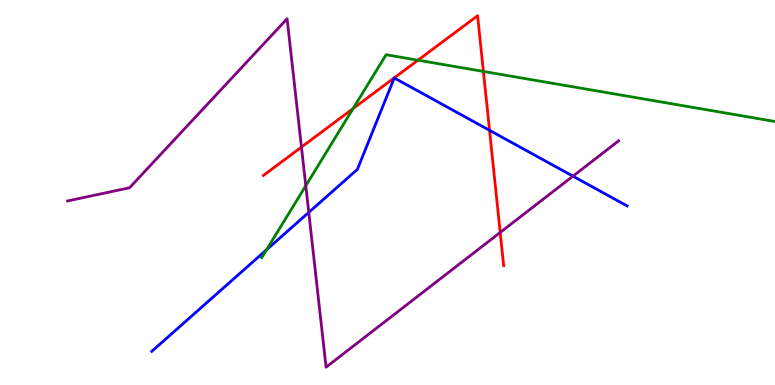[{'lines': ['blue', 'red'], 'intersections': [{'x': 6.32, 'y': 6.61}]}, {'lines': ['green', 'red'], 'intersections': [{'x': 4.56, 'y': 7.18}, {'x': 5.39, 'y': 8.44}, {'x': 6.24, 'y': 8.14}]}, {'lines': ['purple', 'red'], 'intersections': [{'x': 3.89, 'y': 6.18}, {'x': 6.45, 'y': 3.96}]}, {'lines': ['blue', 'green'], 'intersections': [{'x': 3.44, 'y': 3.51}]}, {'lines': ['blue', 'purple'], 'intersections': [{'x': 3.98, 'y': 4.48}, {'x': 7.39, 'y': 5.42}]}, {'lines': ['green', 'purple'], 'intersections': [{'x': 3.95, 'y': 5.18}]}]